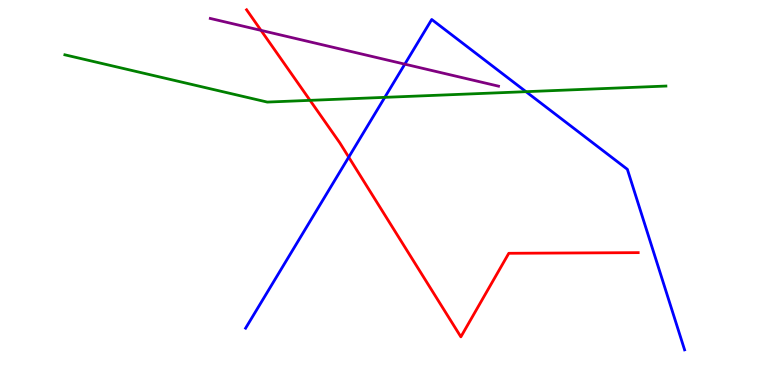[{'lines': ['blue', 'red'], 'intersections': [{'x': 4.5, 'y': 5.92}]}, {'lines': ['green', 'red'], 'intersections': [{'x': 4.0, 'y': 7.39}]}, {'lines': ['purple', 'red'], 'intersections': [{'x': 3.37, 'y': 9.21}]}, {'lines': ['blue', 'green'], 'intersections': [{'x': 4.97, 'y': 7.47}, {'x': 6.79, 'y': 7.62}]}, {'lines': ['blue', 'purple'], 'intersections': [{'x': 5.22, 'y': 8.33}]}, {'lines': ['green', 'purple'], 'intersections': []}]